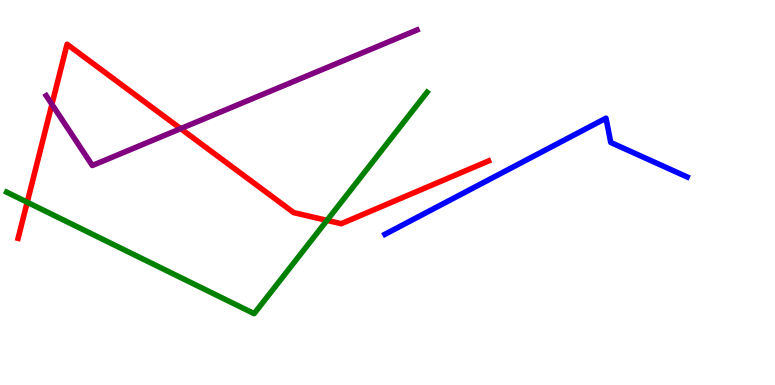[{'lines': ['blue', 'red'], 'intersections': []}, {'lines': ['green', 'red'], 'intersections': [{'x': 0.351, 'y': 4.75}, {'x': 4.22, 'y': 4.28}]}, {'lines': ['purple', 'red'], 'intersections': [{'x': 0.67, 'y': 7.29}, {'x': 2.33, 'y': 6.66}]}, {'lines': ['blue', 'green'], 'intersections': []}, {'lines': ['blue', 'purple'], 'intersections': []}, {'lines': ['green', 'purple'], 'intersections': []}]